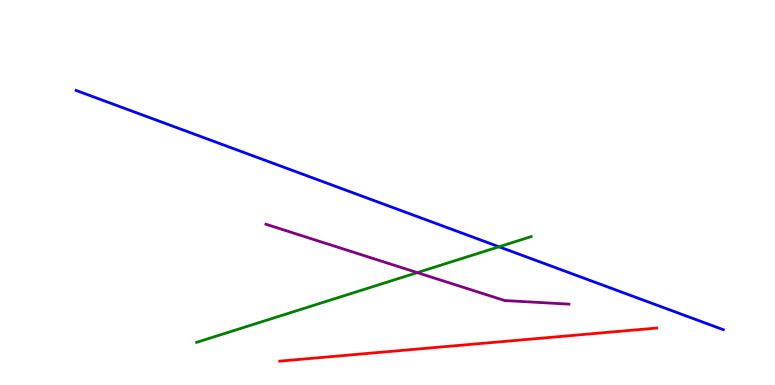[{'lines': ['blue', 'red'], 'intersections': []}, {'lines': ['green', 'red'], 'intersections': []}, {'lines': ['purple', 'red'], 'intersections': []}, {'lines': ['blue', 'green'], 'intersections': [{'x': 6.44, 'y': 3.59}]}, {'lines': ['blue', 'purple'], 'intersections': []}, {'lines': ['green', 'purple'], 'intersections': [{'x': 5.38, 'y': 2.92}]}]